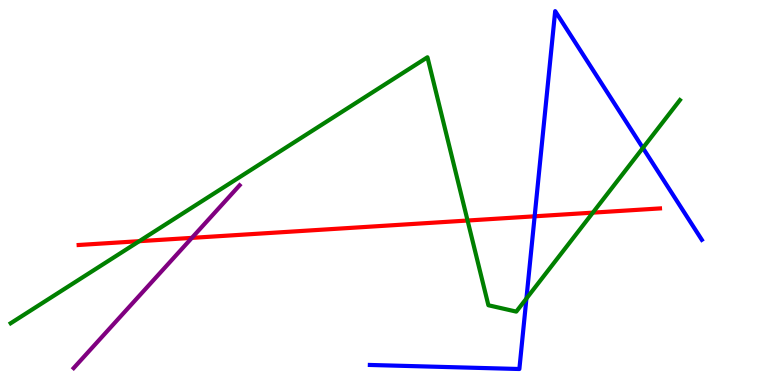[{'lines': ['blue', 'red'], 'intersections': [{'x': 6.9, 'y': 4.38}]}, {'lines': ['green', 'red'], 'intersections': [{'x': 1.8, 'y': 3.74}, {'x': 6.03, 'y': 4.27}, {'x': 7.65, 'y': 4.48}]}, {'lines': ['purple', 'red'], 'intersections': [{'x': 2.48, 'y': 3.82}]}, {'lines': ['blue', 'green'], 'intersections': [{'x': 6.79, 'y': 2.25}, {'x': 8.3, 'y': 6.16}]}, {'lines': ['blue', 'purple'], 'intersections': []}, {'lines': ['green', 'purple'], 'intersections': []}]